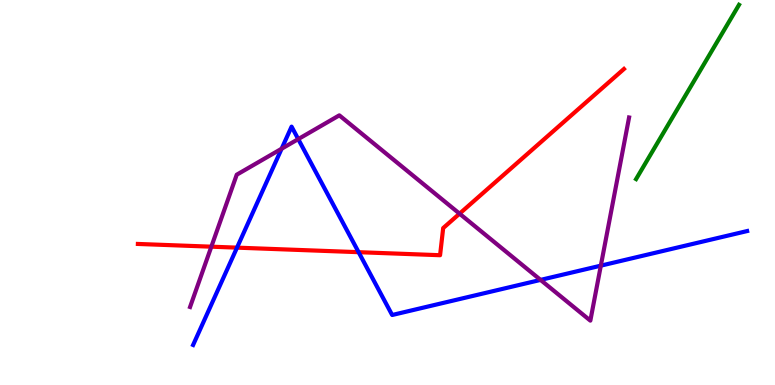[{'lines': ['blue', 'red'], 'intersections': [{'x': 3.06, 'y': 3.57}, {'x': 4.63, 'y': 3.45}]}, {'lines': ['green', 'red'], 'intersections': []}, {'lines': ['purple', 'red'], 'intersections': [{'x': 2.73, 'y': 3.59}, {'x': 5.93, 'y': 4.45}]}, {'lines': ['blue', 'green'], 'intersections': []}, {'lines': ['blue', 'purple'], 'intersections': [{'x': 3.63, 'y': 6.14}, {'x': 3.85, 'y': 6.39}, {'x': 6.97, 'y': 2.73}, {'x': 7.75, 'y': 3.1}]}, {'lines': ['green', 'purple'], 'intersections': []}]